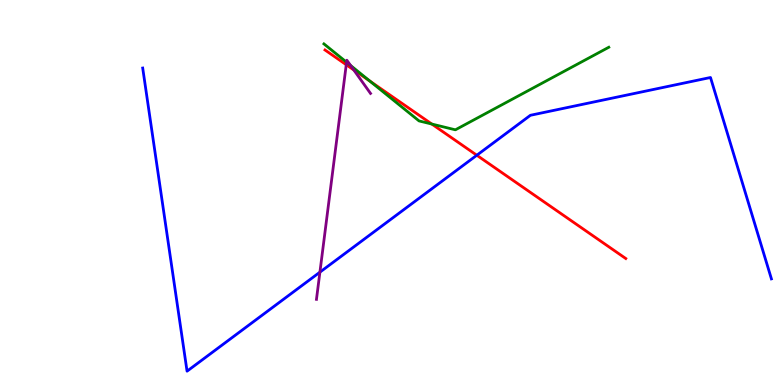[{'lines': ['blue', 'red'], 'intersections': [{'x': 6.15, 'y': 5.97}]}, {'lines': ['green', 'red'], 'intersections': [{'x': 4.77, 'y': 7.89}, {'x': 5.57, 'y': 6.78}]}, {'lines': ['purple', 'red'], 'intersections': [{'x': 4.47, 'y': 8.32}, {'x': 4.56, 'y': 8.18}]}, {'lines': ['blue', 'green'], 'intersections': []}, {'lines': ['blue', 'purple'], 'intersections': [{'x': 4.13, 'y': 2.93}]}, {'lines': ['green', 'purple'], 'intersections': [{'x': 4.47, 'y': 8.38}, {'x': 4.52, 'y': 8.3}]}]